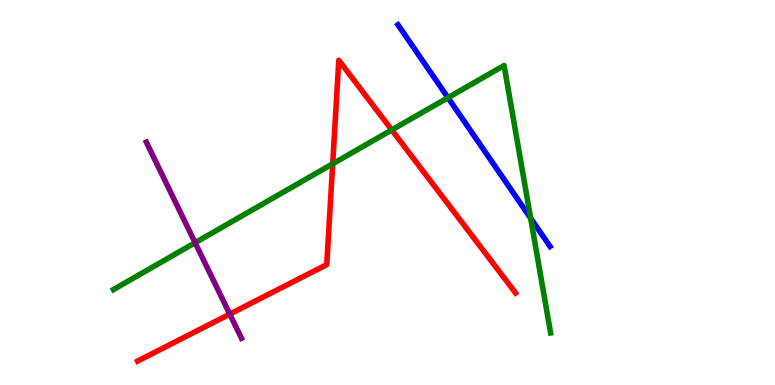[{'lines': ['blue', 'red'], 'intersections': []}, {'lines': ['green', 'red'], 'intersections': [{'x': 4.29, 'y': 5.75}, {'x': 5.05, 'y': 6.62}]}, {'lines': ['purple', 'red'], 'intersections': [{'x': 2.96, 'y': 1.84}]}, {'lines': ['blue', 'green'], 'intersections': [{'x': 5.78, 'y': 7.46}, {'x': 6.85, 'y': 4.33}]}, {'lines': ['blue', 'purple'], 'intersections': []}, {'lines': ['green', 'purple'], 'intersections': [{'x': 2.52, 'y': 3.7}]}]